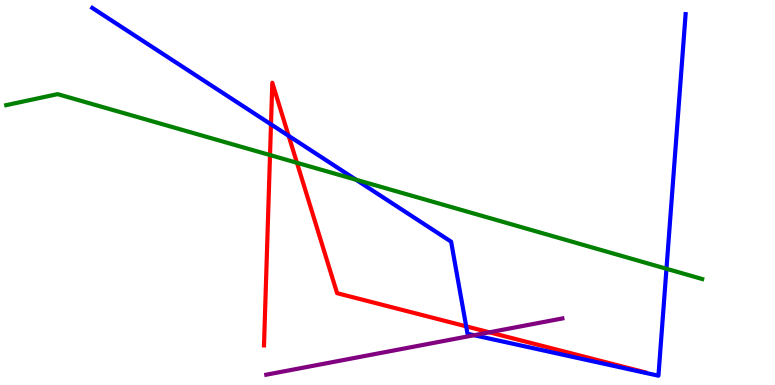[{'lines': ['blue', 'red'], 'intersections': [{'x': 3.5, 'y': 6.77}, {'x': 3.72, 'y': 6.47}, {'x': 6.02, 'y': 1.52}]}, {'lines': ['green', 'red'], 'intersections': [{'x': 3.48, 'y': 5.97}, {'x': 3.83, 'y': 5.77}]}, {'lines': ['purple', 'red'], 'intersections': [{'x': 6.31, 'y': 1.37}]}, {'lines': ['blue', 'green'], 'intersections': [{'x': 4.59, 'y': 5.33}, {'x': 8.6, 'y': 3.02}]}, {'lines': ['blue', 'purple'], 'intersections': [{'x': 6.12, 'y': 1.29}]}, {'lines': ['green', 'purple'], 'intersections': []}]